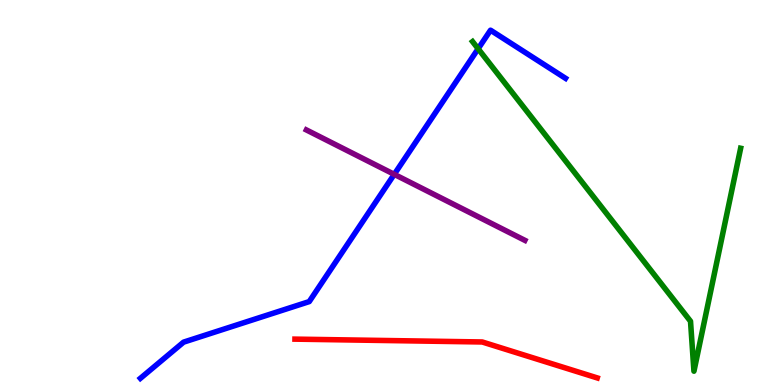[{'lines': ['blue', 'red'], 'intersections': []}, {'lines': ['green', 'red'], 'intersections': []}, {'lines': ['purple', 'red'], 'intersections': []}, {'lines': ['blue', 'green'], 'intersections': [{'x': 6.17, 'y': 8.73}]}, {'lines': ['blue', 'purple'], 'intersections': [{'x': 5.09, 'y': 5.47}]}, {'lines': ['green', 'purple'], 'intersections': []}]